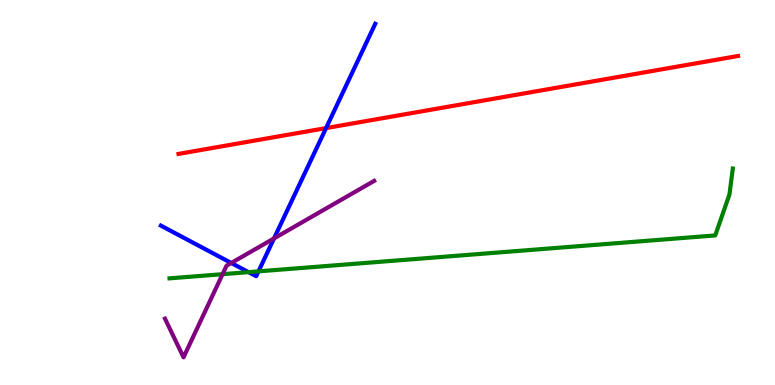[{'lines': ['blue', 'red'], 'intersections': [{'x': 4.21, 'y': 6.67}]}, {'lines': ['green', 'red'], 'intersections': []}, {'lines': ['purple', 'red'], 'intersections': []}, {'lines': ['blue', 'green'], 'intersections': [{'x': 3.21, 'y': 2.93}, {'x': 3.34, 'y': 2.95}]}, {'lines': ['blue', 'purple'], 'intersections': [{'x': 2.98, 'y': 3.17}, {'x': 3.54, 'y': 3.81}]}, {'lines': ['green', 'purple'], 'intersections': [{'x': 2.87, 'y': 2.88}]}]